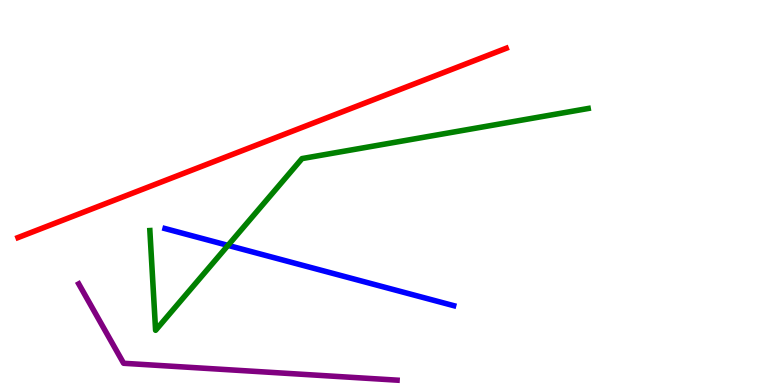[{'lines': ['blue', 'red'], 'intersections': []}, {'lines': ['green', 'red'], 'intersections': []}, {'lines': ['purple', 'red'], 'intersections': []}, {'lines': ['blue', 'green'], 'intersections': [{'x': 2.94, 'y': 3.63}]}, {'lines': ['blue', 'purple'], 'intersections': []}, {'lines': ['green', 'purple'], 'intersections': []}]